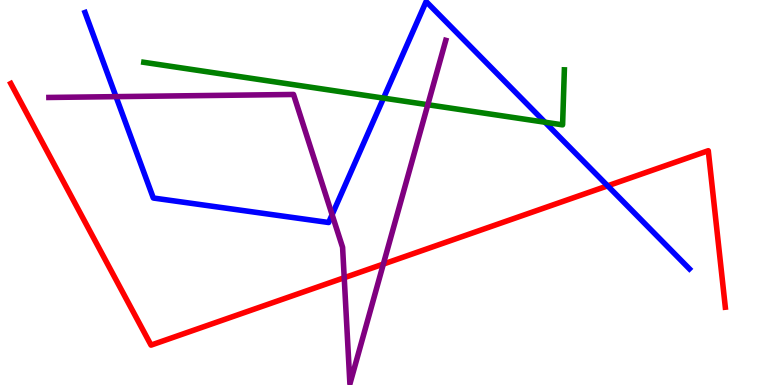[{'lines': ['blue', 'red'], 'intersections': [{'x': 7.84, 'y': 5.17}]}, {'lines': ['green', 'red'], 'intersections': []}, {'lines': ['purple', 'red'], 'intersections': [{'x': 4.44, 'y': 2.79}, {'x': 4.95, 'y': 3.14}]}, {'lines': ['blue', 'green'], 'intersections': [{'x': 4.95, 'y': 7.45}, {'x': 7.03, 'y': 6.83}]}, {'lines': ['blue', 'purple'], 'intersections': [{'x': 1.5, 'y': 7.49}, {'x': 4.29, 'y': 4.42}]}, {'lines': ['green', 'purple'], 'intersections': [{'x': 5.52, 'y': 7.28}]}]